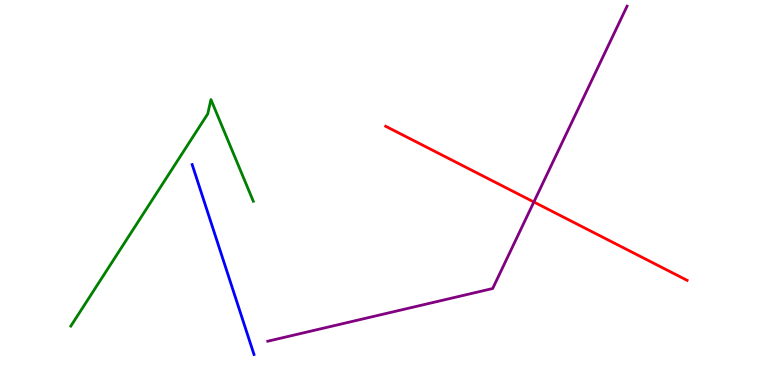[{'lines': ['blue', 'red'], 'intersections': []}, {'lines': ['green', 'red'], 'intersections': []}, {'lines': ['purple', 'red'], 'intersections': [{'x': 6.89, 'y': 4.75}]}, {'lines': ['blue', 'green'], 'intersections': []}, {'lines': ['blue', 'purple'], 'intersections': []}, {'lines': ['green', 'purple'], 'intersections': []}]